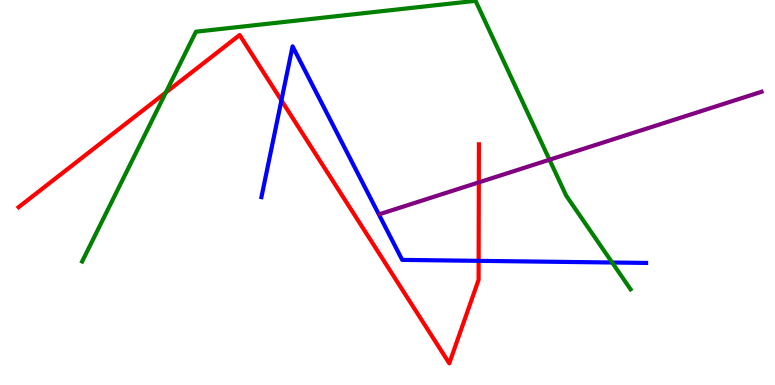[{'lines': ['blue', 'red'], 'intersections': [{'x': 3.63, 'y': 7.39}, {'x': 6.18, 'y': 3.22}]}, {'lines': ['green', 'red'], 'intersections': [{'x': 2.14, 'y': 7.6}]}, {'lines': ['purple', 'red'], 'intersections': [{'x': 6.18, 'y': 5.26}]}, {'lines': ['blue', 'green'], 'intersections': [{'x': 7.9, 'y': 3.18}]}, {'lines': ['blue', 'purple'], 'intersections': []}, {'lines': ['green', 'purple'], 'intersections': [{'x': 7.09, 'y': 5.85}]}]